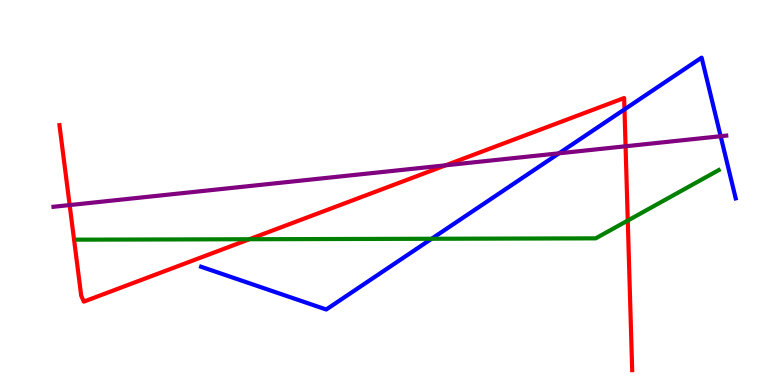[{'lines': ['blue', 'red'], 'intersections': [{'x': 8.06, 'y': 7.16}]}, {'lines': ['green', 'red'], 'intersections': [{'x': 3.22, 'y': 3.79}, {'x': 8.1, 'y': 4.27}]}, {'lines': ['purple', 'red'], 'intersections': [{'x': 0.899, 'y': 4.67}, {'x': 5.75, 'y': 5.71}, {'x': 8.07, 'y': 6.2}]}, {'lines': ['blue', 'green'], 'intersections': [{'x': 5.57, 'y': 3.8}]}, {'lines': ['blue', 'purple'], 'intersections': [{'x': 7.21, 'y': 6.02}, {'x': 9.3, 'y': 6.46}]}, {'lines': ['green', 'purple'], 'intersections': []}]